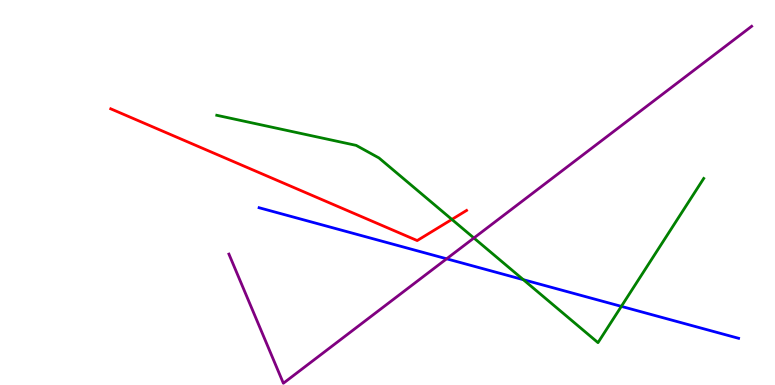[{'lines': ['blue', 'red'], 'intersections': []}, {'lines': ['green', 'red'], 'intersections': [{'x': 5.83, 'y': 4.3}]}, {'lines': ['purple', 'red'], 'intersections': []}, {'lines': ['blue', 'green'], 'intersections': [{'x': 6.75, 'y': 2.74}, {'x': 8.02, 'y': 2.04}]}, {'lines': ['blue', 'purple'], 'intersections': [{'x': 5.76, 'y': 3.28}]}, {'lines': ['green', 'purple'], 'intersections': [{'x': 6.11, 'y': 3.82}]}]